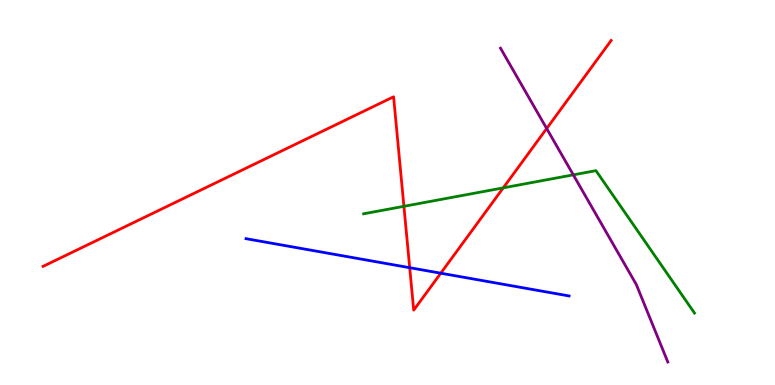[{'lines': ['blue', 'red'], 'intersections': [{'x': 5.29, 'y': 3.05}, {'x': 5.69, 'y': 2.9}]}, {'lines': ['green', 'red'], 'intersections': [{'x': 5.21, 'y': 4.64}, {'x': 6.49, 'y': 5.12}]}, {'lines': ['purple', 'red'], 'intersections': [{'x': 7.05, 'y': 6.66}]}, {'lines': ['blue', 'green'], 'intersections': []}, {'lines': ['blue', 'purple'], 'intersections': []}, {'lines': ['green', 'purple'], 'intersections': [{'x': 7.4, 'y': 5.46}]}]